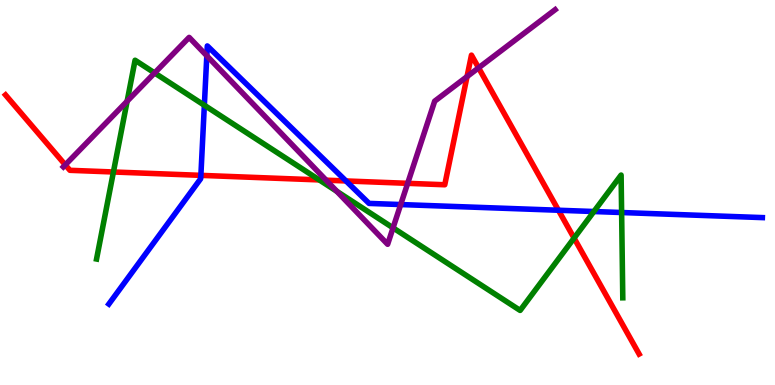[{'lines': ['blue', 'red'], 'intersections': [{'x': 2.59, 'y': 5.45}, {'x': 4.46, 'y': 5.3}, {'x': 7.21, 'y': 4.54}]}, {'lines': ['green', 'red'], 'intersections': [{'x': 1.46, 'y': 5.53}, {'x': 4.12, 'y': 5.33}, {'x': 7.41, 'y': 3.82}]}, {'lines': ['purple', 'red'], 'intersections': [{'x': 0.842, 'y': 5.72}, {'x': 4.21, 'y': 5.32}, {'x': 5.26, 'y': 5.24}, {'x': 6.03, 'y': 8.01}, {'x': 6.18, 'y': 8.24}]}, {'lines': ['blue', 'green'], 'intersections': [{'x': 2.64, 'y': 7.27}, {'x': 7.66, 'y': 4.51}, {'x': 8.02, 'y': 4.48}]}, {'lines': ['blue', 'purple'], 'intersections': [{'x': 2.67, 'y': 8.55}, {'x': 5.17, 'y': 4.69}]}, {'lines': ['green', 'purple'], 'intersections': [{'x': 1.64, 'y': 7.37}, {'x': 2.0, 'y': 8.11}, {'x': 4.35, 'y': 5.03}, {'x': 5.07, 'y': 4.08}]}]